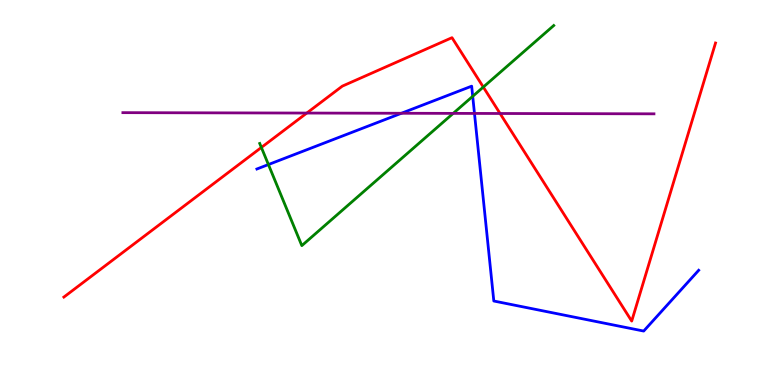[{'lines': ['blue', 'red'], 'intersections': []}, {'lines': ['green', 'red'], 'intersections': [{'x': 3.37, 'y': 6.17}, {'x': 6.24, 'y': 7.74}]}, {'lines': ['purple', 'red'], 'intersections': [{'x': 3.96, 'y': 7.06}, {'x': 6.45, 'y': 7.05}]}, {'lines': ['blue', 'green'], 'intersections': [{'x': 3.46, 'y': 5.73}, {'x': 6.1, 'y': 7.5}]}, {'lines': ['blue', 'purple'], 'intersections': [{'x': 5.18, 'y': 7.06}, {'x': 6.12, 'y': 7.05}]}, {'lines': ['green', 'purple'], 'intersections': [{'x': 5.85, 'y': 7.05}]}]